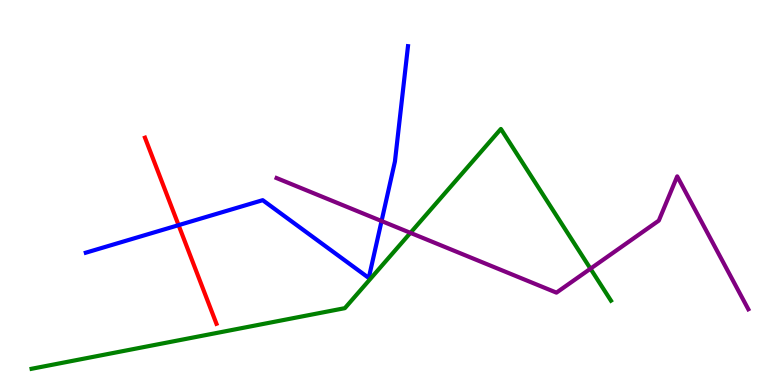[{'lines': ['blue', 'red'], 'intersections': [{'x': 2.3, 'y': 4.15}]}, {'lines': ['green', 'red'], 'intersections': []}, {'lines': ['purple', 'red'], 'intersections': []}, {'lines': ['blue', 'green'], 'intersections': []}, {'lines': ['blue', 'purple'], 'intersections': [{'x': 4.92, 'y': 4.26}]}, {'lines': ['green', 'purple'], 'intersections': [{'x': 5.3, 'y': 3.95}, {'x': 7.62, 'y': 3.02}]}]